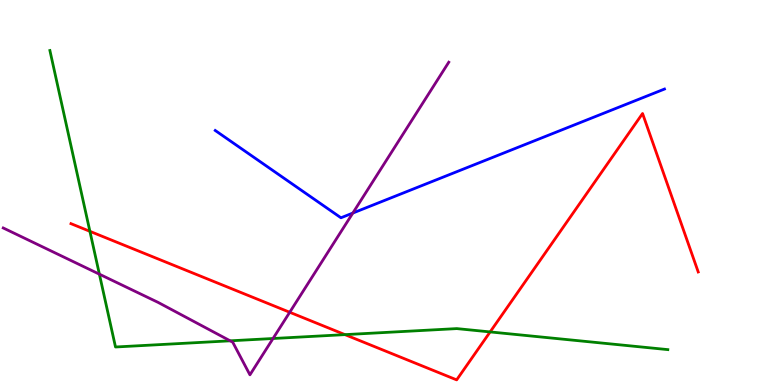[{'lines': ['blue', 'red'], 'intersections': []}, {'lines': ['green', 'red'], 'intersections': [{'x': 1.16, 'y': 3.99}, {'x': 4.45, 'y': 1.31}, {'x': 6.32, 'y': 1.38}]}, {'lines': ['purple', 'red'], 'intersections': [{'x': 3.74, 'y': 1.89}]}, {'lines': ['blue', 'green'], 'intersections': []}, {'lines': ['blue', 'purple'], 'intersections': [{'x': 4.55, 'y': 4.47}]}, {'lines': ['green', 'purple'], 'intersections': [{'x': 1.28, 'y': 2.88}, {'x': 2.97, 'y': 1.15}, {'x': 3.52, 'y': 1.21}]}]